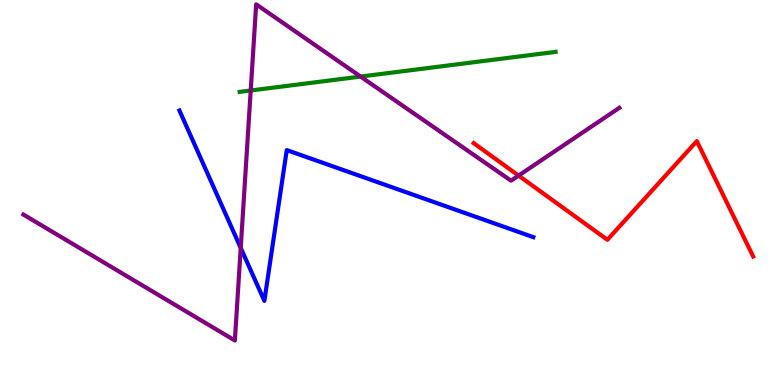[{'lines': ['blue', 'red'], 'intersections': []}, {'lines': ['green', 'red'], 'intersections': []}, {'lines': ['purple', 'red'], 'intersections': [{'x': 6.69, 'y': 5.44}]}, {'lines': ['blue', 'green'], 'intersections': []}, {'lines': ['blue', 'purple'], 'intersections': [{'x': 3.11, 'y': 3.56}]}, {'lines': ['green', 'purple'], 'intersections': [{'x': 3.23, 'y': 7.65}, {'x': 4.65, 'y': 8.01}]}]